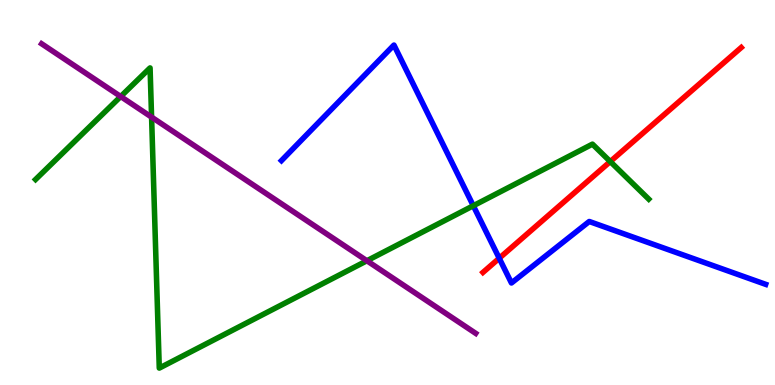[{'lines': ['blue', 'red'], 'intersections': [{'x': 6.44, 'y': 3.29}]}, {'lines': ['green', 'red'], 'intersections': [{'x': 7.87, 'y': 5.8}]}, {'lines': ['purple', 'red'], 'intersections': []}, {'lines': ['blue', 'green'], 'intersections': [{'x': 6.11, 'y': 4.66}]}, {'lines': ['blue', 'purple'], 'intersections': []}, {'lines': ['green', 'purple'], 'intersections': [{'x': 1.56, 'y': 7.49}, {'x': 1.96, 'y': 6.96}, {'x': 4.73, 'y': 3.23}]}]